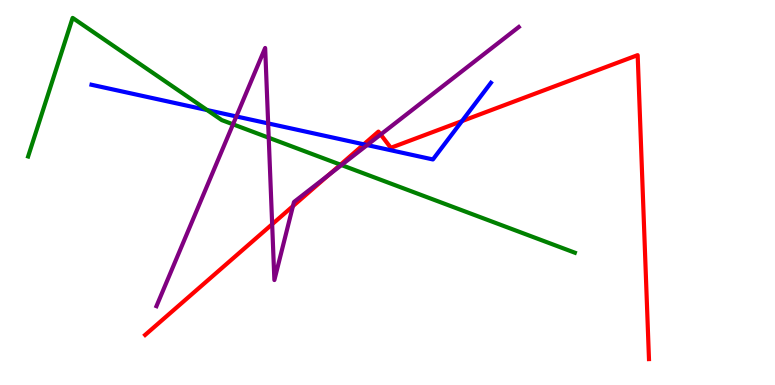[{'lines': ['blue', 'red'], 'intersections': [{'x': 4.69, 'y': 6.25}, {'x': 5.96, 'y': 6.85}]}, {'lines': ['green', 'red'], 'intersections': [{'x': 4.39, 'y': 5.72}]}, {'lines': ['purple', 'red'], 'intersections': [{'x': 3.51, 'y': 4.18}, {'x': 3.78, 'y': 4.65}, {'x': 4.24, 'y': 5.45}, {'x': 4.91, 'y': 6.51}]}, {'lines': ['blue', 'green'], 'intersections': [{'x': 2.67, 'y': 7.14}]}, {'lines': ['blue', 'purple'], 'intersections': [{'x': 3.05, 'y': 6.98}, {'x': 3.46, 'y': 6.79}, {'x': 4.74, 'y': 6.23}]}, {'lines': ['green', 'purple'], 'intersections': [{'x': 3.01, 'y': 6.77}, {'x': 3.47, 'y': 6.42}, {'x': 4.41, 'y': 5.71}]}]